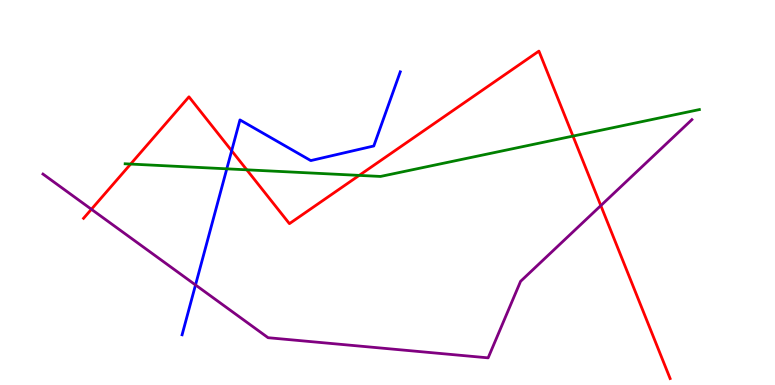[{'lines': ['blue', 'red'], 'intersections': [{'x': 2.99, 'y': 6.08}]}, {'lines': ['green', 'red'], 'intersections': [{'x': 1.69, 'y': 5.74}, {'x': 3.18, 'y': 5.59}, {'x': 4.63, 'y': 5.44}, {'x': 7.39, 'y': 6.47}]}, {'lines': ['purple', 'red'], 'intersections': [{'x': 1.18, 'y': 4.56}, {'x': 7.75, 'y': 4.66}]}, {'lines': ['blue', 'green'], 'intersections': [{'x': 2.93, 'y': 5.61}]}, {'lines': ['blue', 'purple'], 'intersections': [{'x': 2.52, 'y': 2.6}]}, {'lines': ['green', 'purple'], 'intersections': []}]